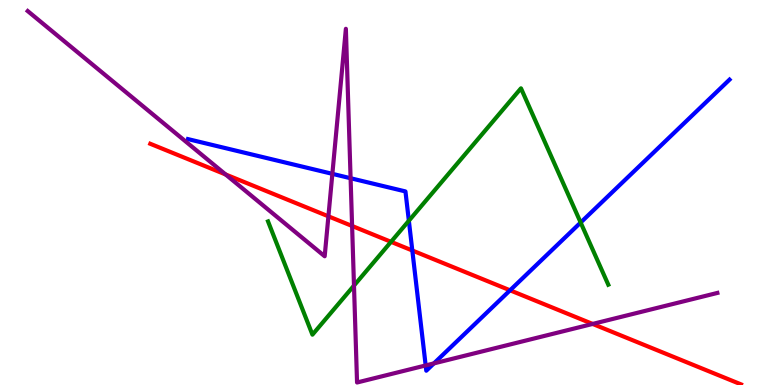[{'lines': ['blue', 'red'], 'intersections': [{'x': 5.32, 'y': 3.49}, {'x': 6.58, 'y': 2.46}]}, {'lines': ['green', 'red'], 'intersections': [{'x': 5.05, 'y': 3.72}]}, {'lines': ['purple', 'red'], 'intersections': [{'x': 2.91, 'y': 5.47}, {'x': 4.24, 'y': 4.38}, {'x': 4.54, 'y': 4.13}, {'x': 7.65, 'y': 1.59}]}, {'lines': ['blue', 'green'], 'intersections': [{'x': 5.28, 'y': 4.27}, {'x': 7.49, 'y': 4.22}]}, {'lines': ['blue', 'purple'], 'intersections': [{'x': 4.29, 'y': 5.48}, {'x': 4.52, 'y': 5.37}, {'x': 5.49, 'y': 0.508}, {'x': 5.6, 'y': 0.561}]}, {'lines': ['green', 'purple'], 'intersections': [{'x': 4.57, 'y': 2.58}]}]